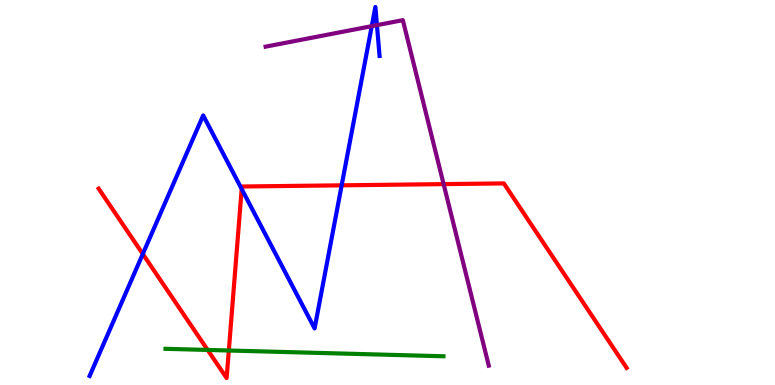[{'lines': ['blue', 'red'], 'intersections': [{'x': 1.84, 'y': 3.4}, {'x': 3.12, 'y': 5.09}, {'x': 4.41, 'y': 5.19}]}, {'lines': ['green', 'red'], 'intersections': [{'x': 2.68, 'y': 0.911}, {'x': 2.95, 'y': 0.896}]}, {'lines': ['purple', 'red'], 'intersections': [{'x': 5.72, 'y': 5.22}]}, {'lines': ['blue', 'green'], 'intersections': []}, {'lines': ['blue', 'purple'], 'intersections': [{'x': 4.8, 'y': 9.32}, {'x': 4.86, 'y': 9.35}]}, {'lines': ['green', 'purple'], 'intersections': []}]